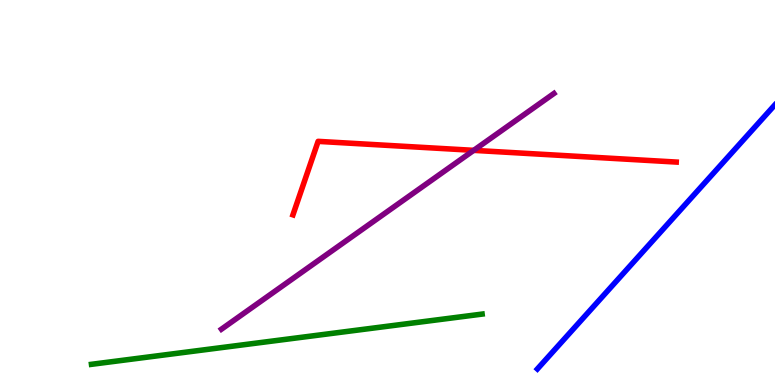[{'lines': ['blue', 'red'], 'intersections': []}, {'lines': ['green', 'red'], 'intersections': []}, {'lines': ['purple', 'red'], 'intersections': [{'x': 6.11, 'y': 6.09}]}, {'lines': ['blue', 'green'], 'intersections': []}, {'lines': ['blue', 'purple'], 'intersections': []}, {'lines': ['green', 'purple'], 'intersections': []}]